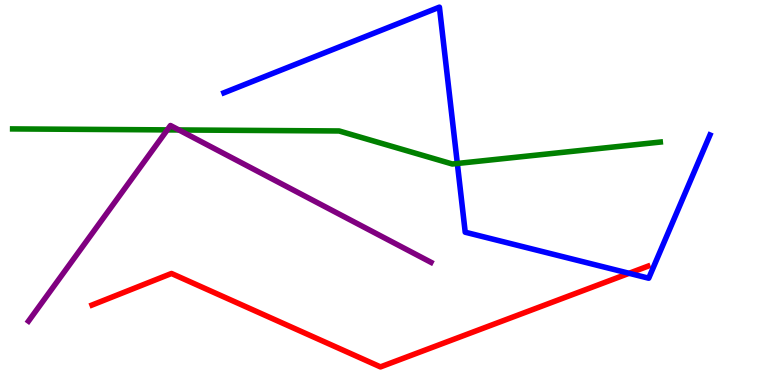[{'lines': ['blue', 'red'], 'intersections': [{'x': 8.12, 'y': 2.9}]}, {'lines': ['green', 'red'], 'intersections': []}, {'lines': ['purple', 'red'], 'intersections': []}, {'lines': ['blue', 'green'], 'intersections': [{'x': 5.9, 'y': 5.75}]}, {'lines': ['blue', 'purple'], 'intersections': []}, {'lines': ['green', 'purple'], 'intersections': [{'x': 2.16, 'y': 6.63}, {'x': 2.31, 'y': 6.62}]}]